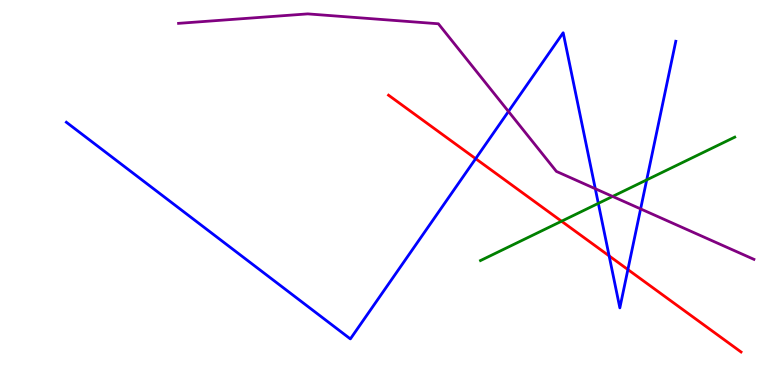[{'lines': ['blue', 'red'], 'intersections': [{'x': 6.14, 'y': 5.88}, {'x': 7.86, 'y': 3.35}, {'x': 8.1, 'y': 3.0}]}, {'lines': ['green', 'red'], 'intersections': [{'x': 7.25, 'y': 4.25}]}, {'lines': ['purple', 'red'], 'intersections': []}, {'lines': ['blue', 'green'], 'intersections': [{'x': 7.72, 'y': 4.72}, {'x': 8.34, 'y': 5.33}]}, {'lines': ['blue', 'purple'], 'intersections': [{'x': 6.56, 'y': 7.1}, {'x': 7.68, 'y': 5.1}, {'x': 8.27, 'y': 4.57}]}, {'lines': ['green', 'purple'], 'intersections': [{'x': 7.9, 'y': 4.9}]}]